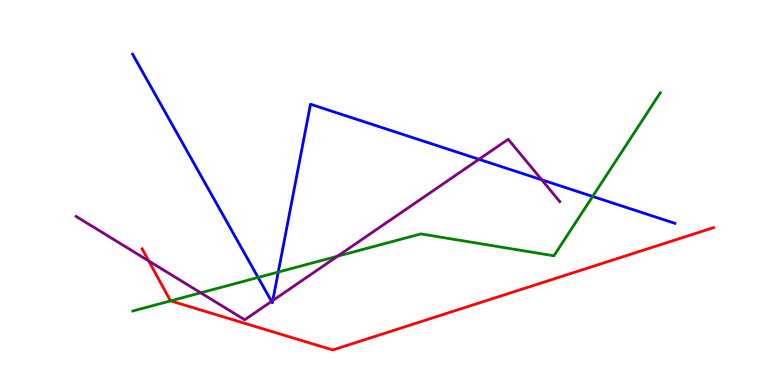[{'lines': ['blue', 'red'], 'intersections': []}, {'lines': ['green', 'red'], 'intersections': [{'x': 2.2, 'y': 2.18}]}, {'lines': ['purple', 'red'], 'intersections': [{'x': 1.92, 'y': 3.22}]}, {'lines': ['blue', 'green'], 'intersections': [{'x': 3.33, 'y': 2.79}, {'x': 3.59, 'y': 2.93}, {'x': 7.65, 'y': 4.9}]}, {'lines': ['blue', 'purple'], 'intersections': [{'x': 3.5, 'y': 2.17}, {'x': 3.52, 'y': 2.19}, {'x': 6.18, 'y': 5.86}, {'x': 6.99, 'y': 5.33}]}, {'lines': ['green', 'purple'], 'intersections': [{'x': 2.59, 'y': 2.39}, {'x': 4.35, 'y': 3.35}]}]